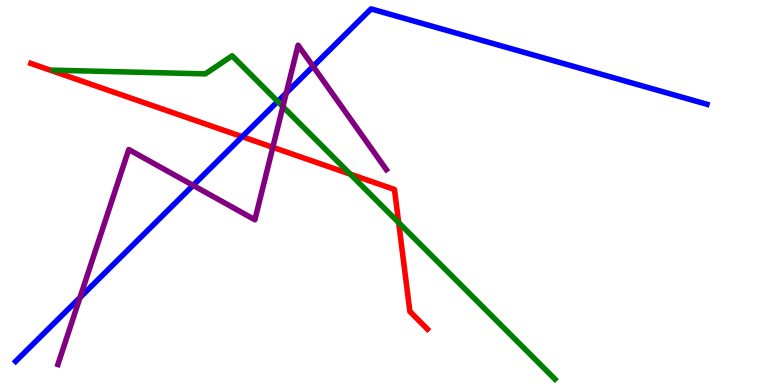[{'lines': ['blue', 'red'], 'intersections': [{'x': 3.13, 'y': 6.45}]}, {'lines': ['green', 'red'], 'intersections': [{'x': 4.52, 'y': 5.48}, {'x': 5.14, 'y': 4.22}]}, {'lines': ['purple', 'red'], 'intersections': [{'x': 3.52, 'y': 6.17}]}, {'lines': ['blue', 'green'], 'intersections': [{'x': 3.58, 'y': 7.36}]}, {'lines': ['blue', 'purple'], 'intersections': [{'x': 1.03, 'y': 2.27}, {'x': 2.49, 'y': 5.19}, {'x': 3.69, 'y': 7.58}, {'x': 4.04, 'y': 8.28}]}, {'lines': ['green', 'purple'], 'intersections': [{'x': 3.65, 'y': 7.23}]}]